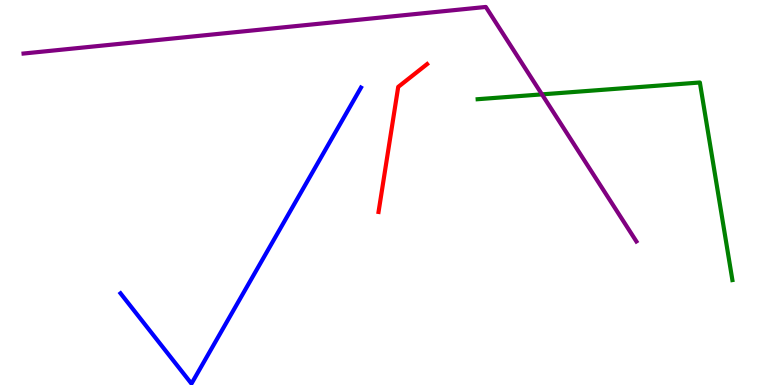[{'lines': ['blue', 'red'], 'intersections': []}, {'lines': ['green', 'red'], 'intersections': []}, {'lines': ['purple', 'red'], 'intersections': []}, {'lines': ['blue', 'green'], 'intersections': []}, {'lines': ['blue', 'purple'], 'intersections': []}, {'lines': ['green', 'purple'], 'intersections': [{'x': 6.99, 'y': 7.55}]}]